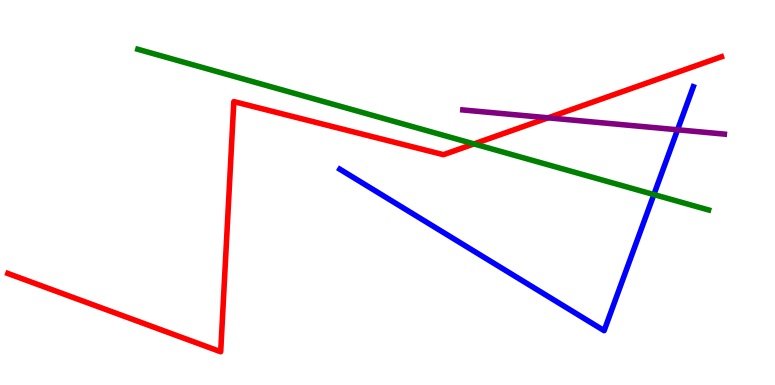[{'lines': ['blue', 'red'], 'intersections': []}, {'lines': ['green', 'red'], 'intersections': [{'x': 6.12, 'y': 6.26}]}, {'lines': ['purple', 'red'], 'intersections': [{'x': 7.07, 'y': 6.94}]}, {'lines': ['blue', 'green'], 'intersections': [{'x': 8.44, 'y': 4.95}]}, {'lines': ['blue', 'purple'], 'intersections': [{'x': 8.74, 'y': 6.63}]}, {'lines': ['green', 'purple'], 'intersections': []}]